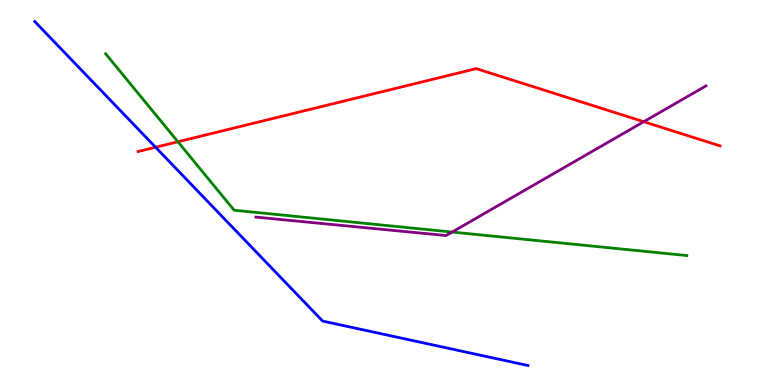[{'lines': ['blue', 'red'], 'intersections': [{'x': 2.01, 'y': 6.18}]}, {'lines': ['green', 'red'], 'intersections': [{'x': 2.3, 'y': 6.32}]}, {'lines': ['purple', 'red'], 'intersections': [{'x': 8.31, 'y': 6.84}]}, {'lines': ['blue', 'green'], 'intersections': []}, {'lines': ['blue', 'purple'], 'intersections': []}, {'lines': ['green', 'purple'], 'intersections': [{'x': 5.83, 'y': 3.97}]}]